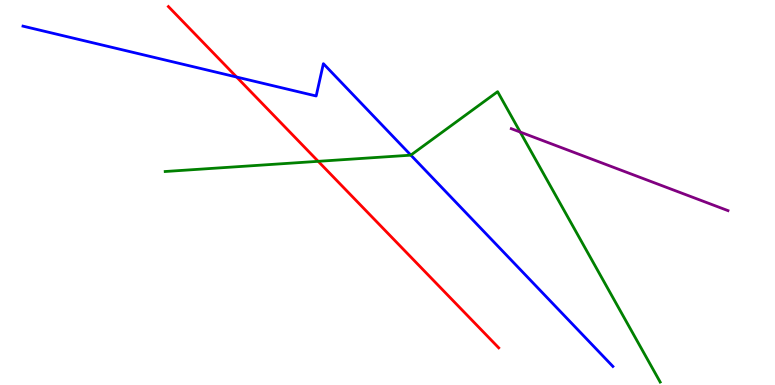[{'lines': ['blue', 'red'], 'intersections': [{'x': 3.05, 'y': 8.0}]}, {'lines': ['green', 'red'], 'intersections': [{'x': 4.11, 'y': 5.81}]}, {'lines': ['purple', 'red'], 'intersections': []}, {'lines': ['blue', 'green'], 'intersections': [{'x': 5.3, 'y': 5.97}]}, {'lines': ['blue', 'purple'], 'intersections': []}, {'lines': ['green', 'purple'], 'intersections': [{'x': 6.71, 'y': 6.57}]}]